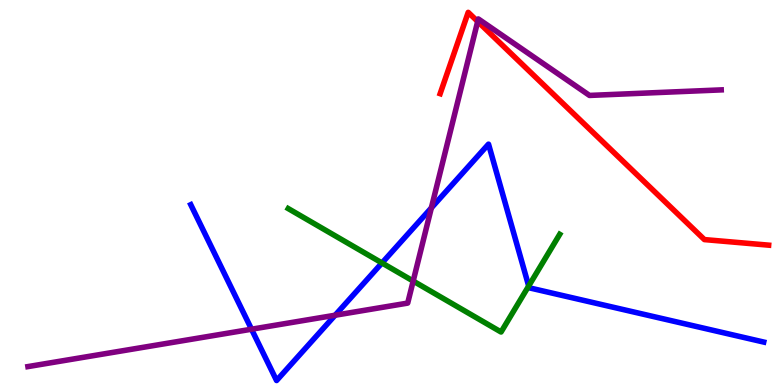[{'lines': ['blue', 'red'], 'intersections': []}, {'lines': ['green', 'red'], 'intersections': []}, {'lines': ['purple', 'red'], 'intersections': [{'x': 6.16, 'y': 9.44}]}, {'lines': ['blue', 'green'], 'intersections': [{'x': 4.93, 'y': 3.17}, {'x': 6.82, 'y': 2.57}]}, {'lines': ['blue', 'purple'], 'intersections': [{'x': 3.25, 'y': 1.45}, {'x': 4.32, 'y': 1.81}, {'x': 5.57, 'y': 4.6}]}, {'lines': ['green', 'purple'], 'intersections': [{'x': 5.33, 'y': 2.7}]}]